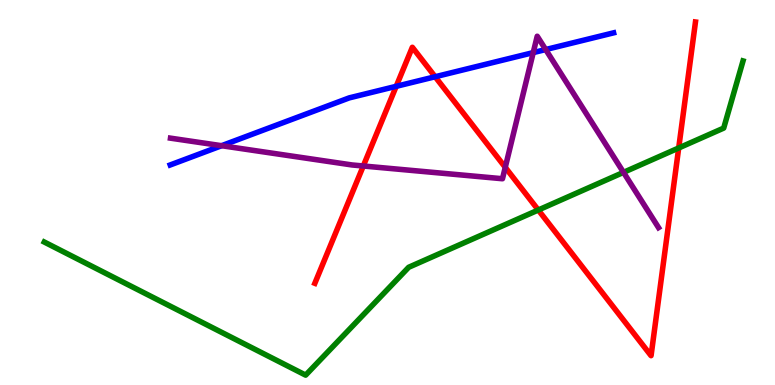[{'lines': ['blue', 'red'], 'intersections': [{'x': 5.11, 'y': 7.76}, {'x': 5.61, 'y': 8.01}]}, {'lines': ['green', 'red'], 'intersections': [{'x': 6.95, 'y': 4.55}, {'x': 8.76, 'y': 6.16}]}, {'lines': ['purple', 'red'], 'intersections': [{'x': 4.69, 'y': 5.69}, {'x': 6.52, 'y': 5.65}]}, {'lines': ['blue', 'green'], 'intersections': []}, {'lines': ['blue', 'purple'], 'intersections': [{'x': 2.86, 'y': 6.22}, {'x': 6.88, 'y': 8.63}, {'x': 7.04, 'y': 8.71}]}, {'lines': ['green', 'purple'], 'intersections': [{'x': 8.05, 'y': 5.52}]}]